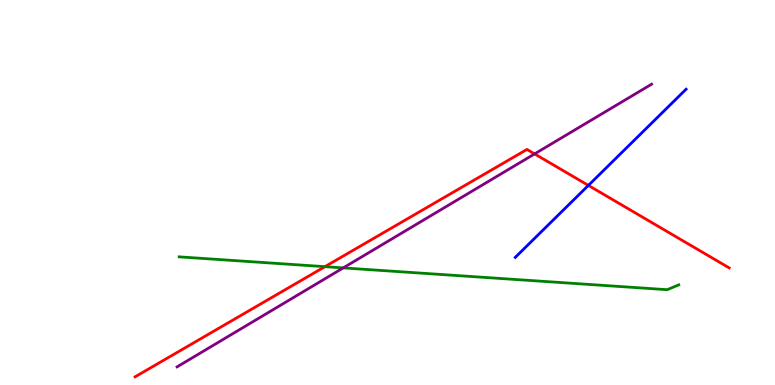[{'lines': ['blue', 'red'], 'intersections': [{'x': 7.59, 'y': 5.18}]}, {'lines': ['green', 'red'], 'intersections': [{'x': 4.19, 'y': 3.07}]}, {'lines': ['purple', 'red'], 'intersections': [{'x': 6.9, 'y': 6.0}]}, {'lines': ['blue', 'green'], 'intersections': []}, {'lines': ['blue', 'purple'], 'intersections': []}, {'lines': ['green', 'purple'], 'intersections': [{'x': 4.43, 'y': 3.04}]}]